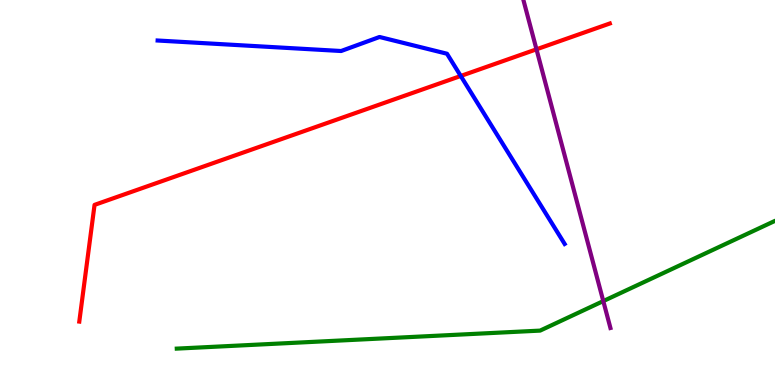[{'lines': ['blue', 'red'], 'intersections': [{'x': 5.95, 'y': 8.03}]}, {'lines': ['green', 'red'], 'intersections': []}, {'lines': ['purple', 'red'], 'intersections': [{'x': 6.92, 'y': 8.72}]}, {'lines': ['blue', 'green'], 'intersections': []}, {'lines': ['blue', 'purple'], 'intersections': []}, {'lines': ['green', 'purple'], 'intersections': [{'x': 7.78, 'y': 2.18}]}]